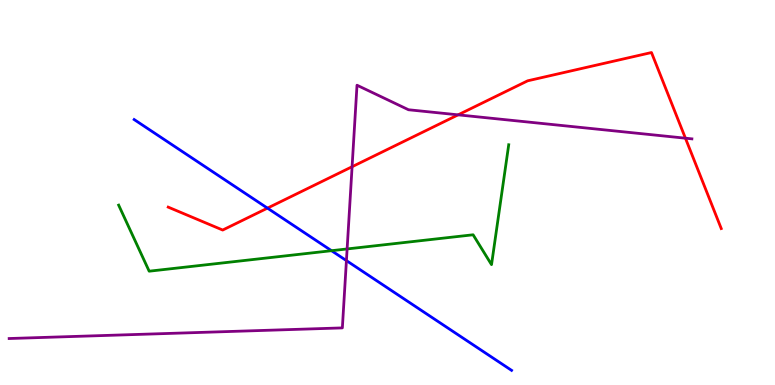[{'lines': ['blue', 'red'], 'intersections': [{'x': 3.45, 'y': 4.59}]}, {'lines': ['green', 'red'], 'intersections': []}, {'lines': ['purple', 'red'], 'intersections': [{'x': 4.54, 'y': 5.67}, {'x': 5.91, 'y': 7.02}, {'x': 8.84, 'y': 6.41}]}, {'lines': ['blue', 'green'], 'intersections': [{'x': 4.28, 'y': 3.49}]}, {'lines': ['blue', 'purple'], 'intersections': [{'x': 4.47, 'y': 3.23}]}, {'lines': ['green', 'purple'], 'intersections': [{'x': 4.48, 'y': 3.53}]}]